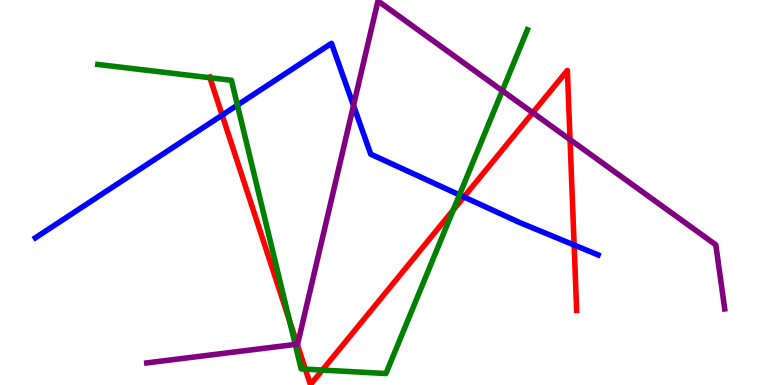[{'lines': ['blue', 'red'], 'intersections': [{'x': 2.87, 'y': 7.01}, {'x': 5.99, 'y': 4.88}, {'x': 7.41, 'y': 3.64}]}, {'lines': ['green', 'red'], 'intersections': [{'x': 2.71, 'y': 7.98}, {'x': 3.74, 'y': 1.67}, {'x': 3.94, 'y': 0.412}, {'x': 4.16, 'y': 0.388}, {'x': 5.85, 'y': 4.55}]}, {'lines': ['purple', 'red'], 'intersections': [{'x': 3.83, 'y': 1.06}, {'x': 6.87, 'y': 7.07}, {'x': 7.36, 'y': 6.37}]}, {'lines': ['blue', 'green'], 'intersections': [{'x': 3.06, 'y': 7.27}, {'x': 5.93, 'y': 4.94}]}, {'lines': ['blue', 'purple'], 'intersections': [{'x': 4.56, 'y': 7.26}]}, {'lines': ['green', 'purple'], 'intersections': [{'x': 3.81, 'y': 1.05}, {'x': 6.48, 'y': 7.64}]}]